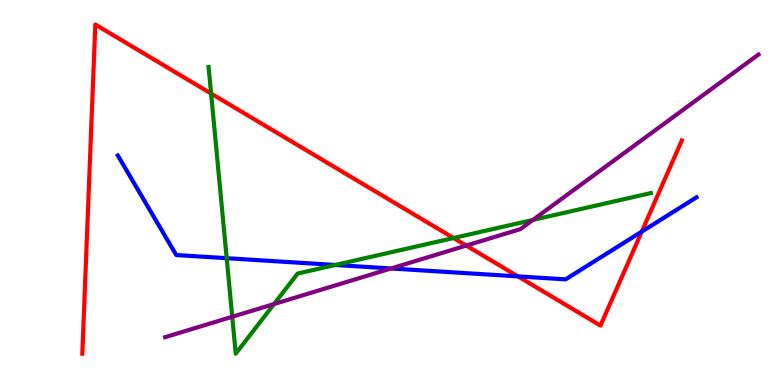[{'lines': ['blue', 'red'], 'intersections': [{'x': 6.68, 'y': 2.82}, {'x': 8.28, 'y': 3.98}]}, {'lines': ['green', 'red'], 'intersections': [{'x': 2.72, 'y': 7.57}, {'x': 5.85, 'y': 3.82}]}, {'lines': ['purple', 'red'], 'intersections': [{'x': 6.02, 'y': 3.62}]}, {'lines': ['blue', 'green'], 'intersections': [{'x': 2.93, 'y': 3.29}, {'x': 4.33, 'y': 3.12}]}, {'lines': ['blue', 'purple'], 'intersections': [{'x': 5.05, 'y': 3.03}]}, {'lines': ['green', 'purple'], 'intersections': [{'x': 3.0, 'y': 1.77}, {'x': 3.54, 'y': 2.1}, {'x': 6.88, 'y': 4.29}]}]